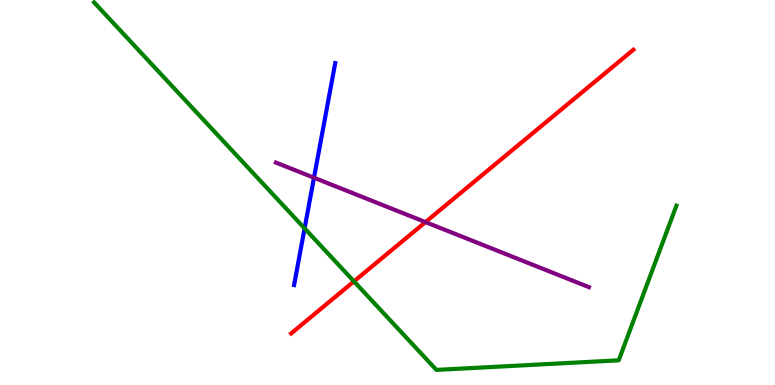[{'lines': ['blue', 'red'], 'intersections': []}, {'lines': ['green', 'red'], 'intersections': [{'x': 4.57, 'y': 2.69}]}, {'lines': ['purple', 'red'], 'intersections': [{'x': 5.49, 'y': 4.23}]}, {'lines': ['blue', 'green'], 'intersections': [{'x': 3.93, 'y': 4.07}]}, {'lines': ['blue', 'purple'], 'intersections': [{'x': 4.05, 'y': 5.38}]}, {'lines': ['green', 'purple'], 'intersections': []}]